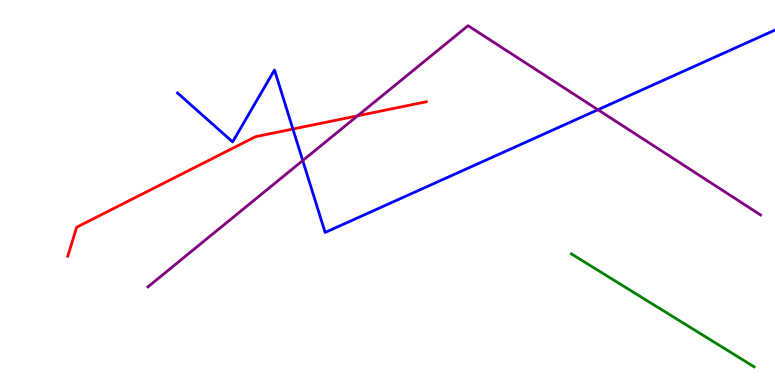[{'lines': ['blue', 'red'], 'intersections': [{'x': 3.78, 'y': 6.65}]}, {'lines': ['green', 'red'], 'intersections': []}, {'lines': ['purple', 'red'], 'intersections': [{'x': 4.61, 'y': 6.99}]}, {'lines': ['blue', 'green'], 'intersections': []}, {'lines': ['blue', 'purple'], 'intersections': [{'x': 3.91, 'y': 5.83}, {'x': 7.72, 'y': 7.15}]}, {'lines': ['green', 'purple'], 'intersections': []}]